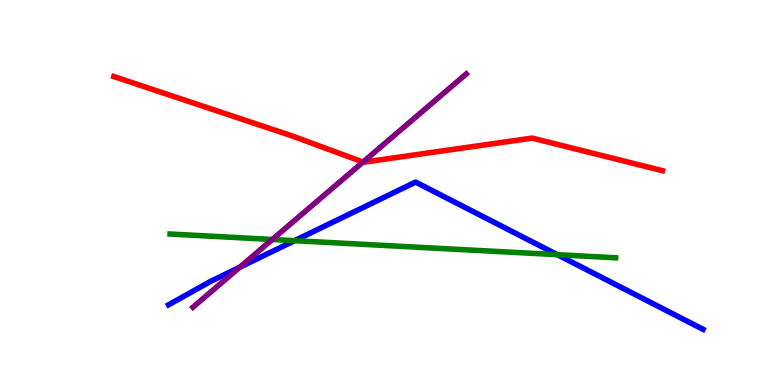[{'lines': ['blue', 'red'], 'intersections': []}, {'lines': ['green', 'red'], 'intersections': []}, {'lines': ['purple', 'red'], 'intersections': [{'x': 4.68, 'y': 5.79}]}, {'lines': ['blue', 'green'], 'intersections': [{'x': 3.8, 'y': 3.75}, {'x': 7.19, 'y': 3.38}]}, {'lines': ['blue', 'purple'], 'intersections': [{'x': 3.09, 'y': 3.06}]}, {'lines': ['green', 'purple'], 'intersections': [{'x': 3.51, 'y': 3.78}]}]